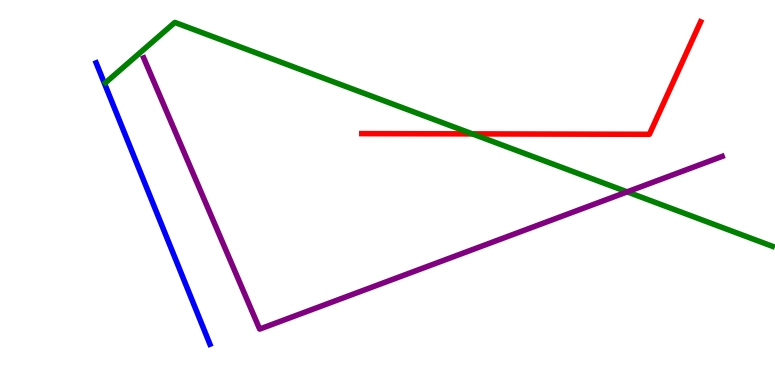[{'lines': ['blue', 'red'], 'intersections': []}, {'lines': ['green', 'red'], 'intersections': [{'x': 6.1, 'y': 6.52}]}, {'lines': ['purple', 'red'], 'intersections': []}, {'lines': ['blue', 'green'], 'intersections': []}, {'lines': ['blue', 'purple'], 'intersections': []}, {'lines': ['green', 'purple'], 'intersections': [{'x': 8.09, 'y': 5.02}]}]